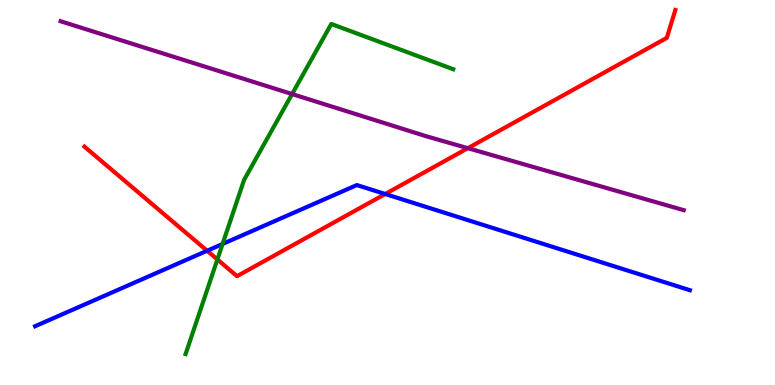[{'lines': ['blue', 'red'], 'intersections': [{'x': 2.67, 'y': 3.49}, {'x': 4.97, 'y': 4.96}]}, {'lines': ['green', 'red'], 'intersections': [{'x': 2.8, 'y': 3.26}]}, {'lines': ['purple', 'red'], 'intersections': [{'x': 6.04, 'y': 6.15}]}, {'lines': ['blue', 'green'], 'intersections': [{'x': 2.87, 'y': 3.66}]}, {'lines': ['blue', 'purple'], 'intersections': []}, {'lines': ['green', 'purple'], 'intersections': [{'x': 3.77, 'y': 7.56}]}]